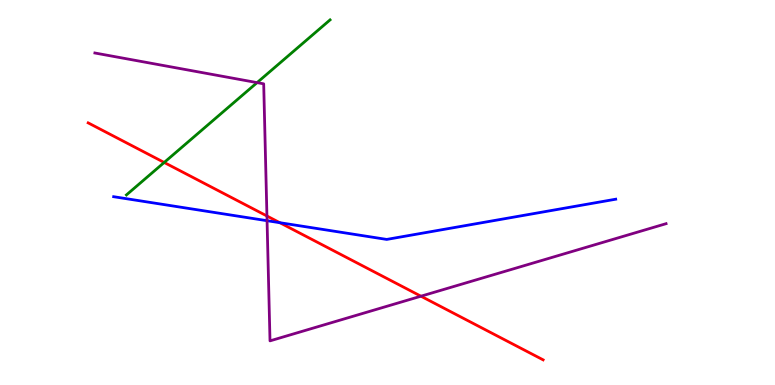[{'lines': ['blue', 'red'], 'intersections': [{'x': 3.61, 'y': 4.22}]}, {'lines': ['green', 'red'], 'intersections': [{'x': 2.12, 'y': 5.78}]}, {'lines': ['purple', 'red'], 'intersections': [{'x': 3.44, 'y': 4.39}, {'x': 5.43, 'y': 2.31}]}, {'lines': ['blue', 'green'], 'intersections': []}, {'lines': ['blue', 'purple'], 'intersections': [{'x': 3.45, 'y': 4.27}]}, {'lines': ['green', 'purple'], 'intersections': [{'x': 3.32, 'y': 7.85}]}]